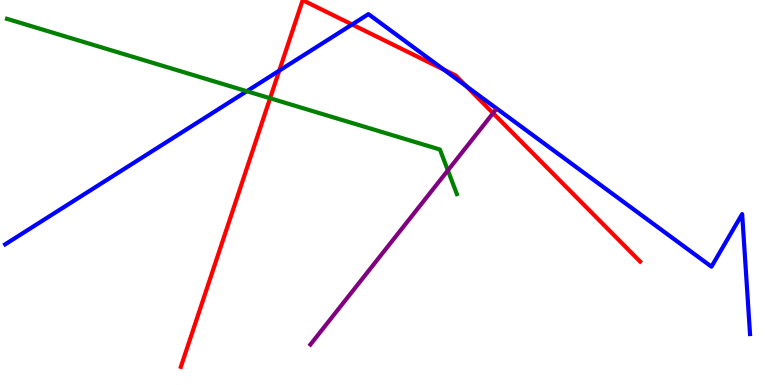[{'lines': ['blue', 'red'], 'intersections': [{'x': 3.6, 'y': 8.16}, {'x': 4.54, 'y': 9.36}, {'x': 5.73, 'y': 8.19}, {'x': 6.02, 'y': 7.76}]}, {'lines': ['green', 'red'], 'intersections': [{'x': 3.49, 'y': 7.45}]}, {'lines': ['purple', 'red'], 'intersections': [{'x': 6.36, 'y': 7.06}]}, {'lines': ['blue', 'green'], 'intersections': [{'x': 3.18, 'y': 7.63}]}, {'lines': ['blue', 'purple'], 'intersections': []}, {'lines': ['green', 'purple'], 'intersections': [{'x': 5.78, 'y': 5.57}]}]